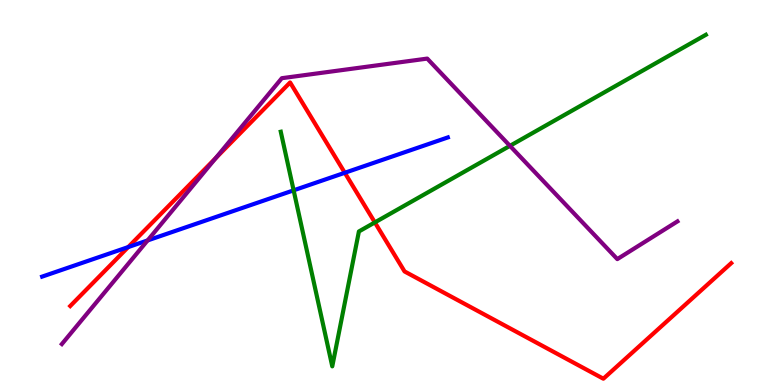[{'lines': ['blue', 'red'], 'intersections': [{'x': 1.65, 'y': 3.58}, {'x': 4.45, 'y': 5.51}]}, {'lines': ['green', 'red'], 'intersections': [{'x': 4.84, 'y': 4.22}]}, {'lines': ['purple', 'red'], 'intersections': [{'x': 2.78, 'y': 5.89}]}, {'lines': ['blue', 'green'], 'intersections': [{'x': 3.79, 'y': 5.06}]}, {'lines': ['blue', 'purple'], 'intersections': [{'x': 1.9, 'y': 3.75}]}, {'lines': ['green', 'purple'], 'intersections': [{'x': 6.58, 'y': 6.21}]}]